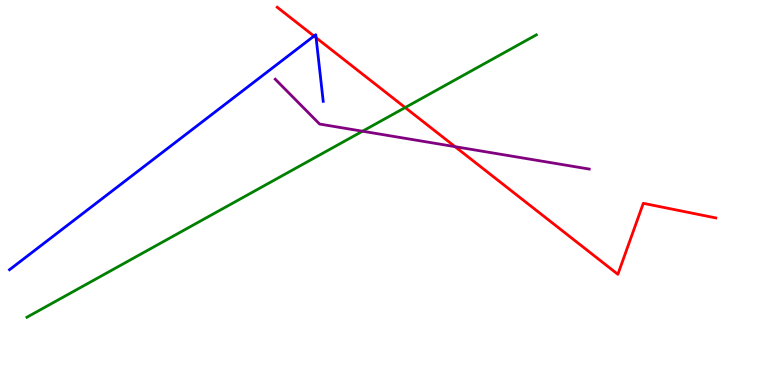[{'lines': ['blue', 'red'], 'intersections': [{'x': 4.05, 'y': 9.06}, {'x': 4.08, 'y': 9.02}]}, {'lines': ['green', 'red'], 'intersections': [{'x': 5.23, 'y': 7.21}]}, {'lines': ['purple', 'red'], 'intersections': [{'x': 5.87, 'y': 6.19}]}, {'lines': ['blue', 'green'], 'intersections': []}, {'lines': ['blue', 'purple'], 'intersections': []}, {'lines': ['green', 'purple'], 'intersections': [{'x': 4.68, 'y': 6.59}]}]